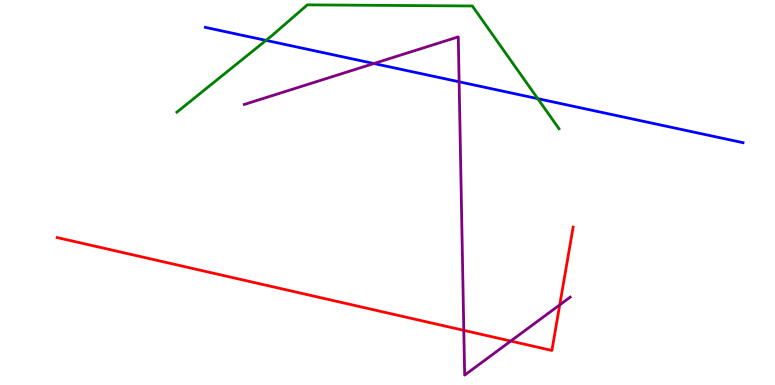[{'lines': ['blue', 'red'], 'intersections': []}, {'lines': ['green', 'red'], 'intersections': []}, {'lines': ['purple', 'red'], 'intersections': [{'x': 5.98, 'y': 1.42}, {'x': 6.59, 'y': 1.14}, {'x': 7.22, 'y': 2.08}]}, {'lines': ['blue', 'green'], 'intersections': [{'x': 3.43, 'y': 8.95}, {'x': 6.94, 'y': 7.44}]}, {'lines': ['blue', 'purple'], 'intersections': [{'x': 4.82, 'y': 8.35}, {'x': 5.92, 'y': 7.88}]}, {'lines': ['green', 'purple'], 'intersections': []}]